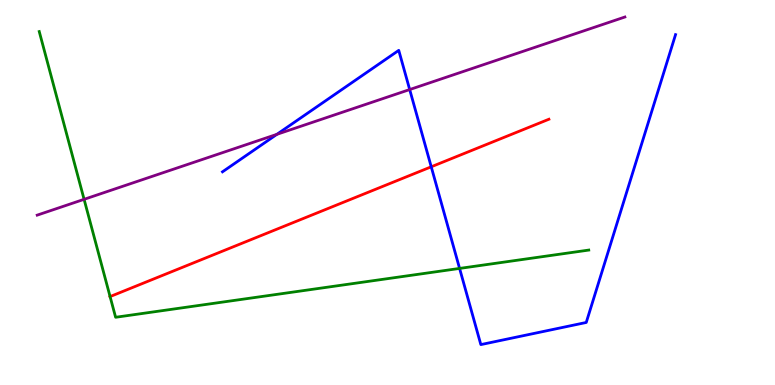[{'lines': ['blue', 'red'], 'intersections': [{'x': 5.56, 'y': 5.67}]}, {'lines': ['green', 'red'], 'intersections': [{'x': 1.42, 'y': 2.3}]}, {'lines': ['purple', 'red'], 'intersections': []}, {'lines': ['blue', 'green'], 'intersections': [{'x': 5.93, 'y': 3.03}]}, {'lines': ['blue', 'purple'], 'intersections': [{'x': 3.57, 'y': 6.51}, {'x': 5.29, 'y': 7.67}]}, {'lines': ['green', 'purple'], 'intersections': [{'x': 1.09, 'y': 4.82}]}]